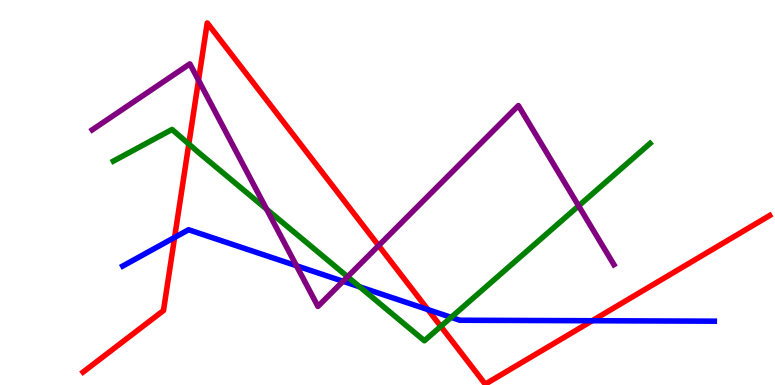[{'lines': ['blue', 'red'], 'intersections': [{'x': 2.25, 'y': 3.83}, {'x': 5.52, 'y': 1.96}, {'x': 7.64, 'y': 1.67}]}, {'lines': ['green', 'red'], 'intersections': [{'x': 2.44, 'y': 6.26}, {'x': 5.69, 'y': 1.52}]}, {'lines': ['purple', 'red'], 'intersections': [{'x': 2.56, 'y': 7.92}, {'x': 4.89, 'y': 3.62}]}, {'lines': ['blue', 'green'], 'intersections': [{'x': 4.64, 'y': 2.55}, {'x': 5.82, 'y': 1.76}]}, {'lines': ['blue', 'purple'], 'intersections': [{'x': 3.83, 'y': 3.1}, {'x': 4.43, 'y': 2.69}]}, {'lines': ['green', 'purple'], 'intersections': [{'x': 3.44, 'y': 4.57}, {'x': 4.48, 'y': 2.81}, {'x': 7.47, 'y': 4.65}]}]